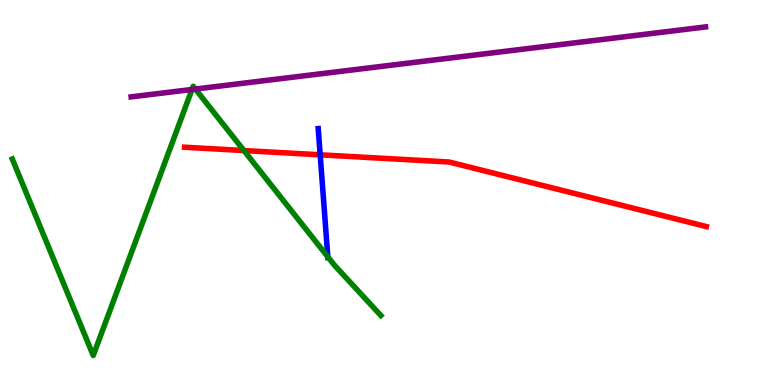[{'lines': ['blue', 'red'], 'intersections': [{'x': 4.13, 'y': 5.98}]}, {'lines': ['green', 'red'], 'intersections': [{'x': 3.15, 'y': 6.09}]}, {'lines': ['purple', 'red'], 'intersections': []}, {'lines': ['blue', 'green'], 'intersections': [{'x': 4.23, 'y': 3.33}]}, {'lines': ['blue', 'purple'], 'intersections': []}, {'lines': ['green', 'purple'], 'intersections': [{'x': 2.48, 'y': 7.68}, {'x': 2.52, 'y': 7.69}]}]